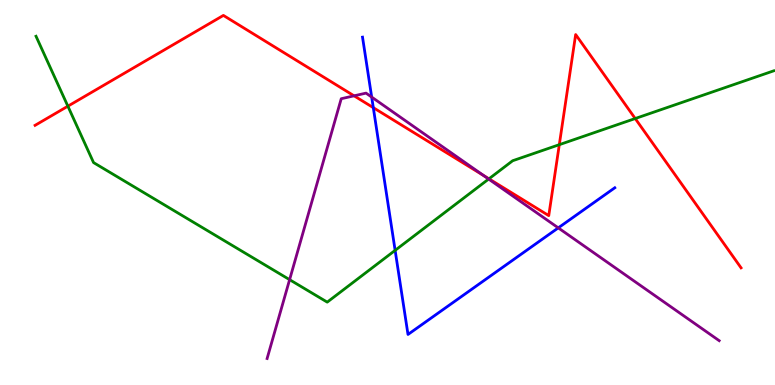[{'lines': ['blue', 'red'], 'intersections': [{'x': 4.82, 'y': 7.2}]}, {'lines': ['green', 'red'], 'intersections': [{'x': 0.876, 'y': 7.24}, {'x': 6.31, 'y': 5.36}, {'x': 7.22, 'y': 6.24}, {'x': 8.2, 'y': 6.92}]}, {'lines': ['purple', 'red'], 'intersections': [{'x': 4.57, 'y': 7.51}, {'x': 6.24, 'y': 5.44}]}, {'lines': ['blue', 'green'], 'intersections': [{'x': 5.1, 'y': 3.5}]}, {'lines': ['blue', 'purple'], 'intersections': [{'x': 4.8, 'y': 7.48}, {'x': 7.2, 'y': 4.08}]}, {'lines': ['green', 'purple'], 'intersections': [{'x': 3.74, 'y': 2.74}, {'x': 6.31, 'y': 5.35}]}]